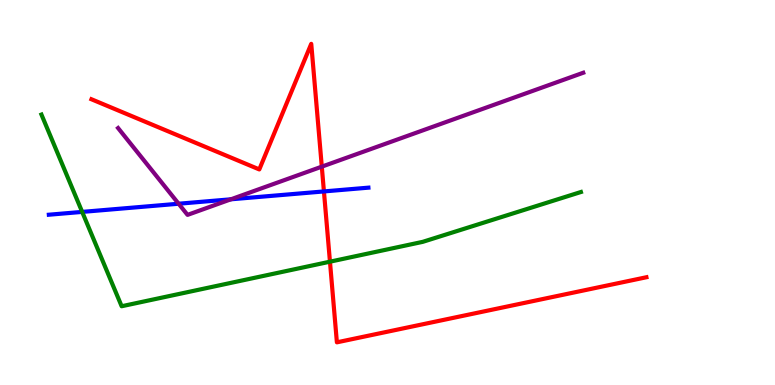[{'lines': ['blue', 'red'], 'intersections': [{'x': 4.18, 'y': 5.03}]}, {'lines': ['green', 'red'], 'intersections': [{'x': 4.26, 'y': 3.2}]}, {'lines': ['purple', 'red'], 'intersections': [{'x': 4.15, 'y': 5.67}]}, {'lines': ['blue', 'green'], 'intersections': [{'x': 1.06, 'y': 4.5}]}, {'lines': ['blue', 'purple'], 'intersections': [{'x': 2.3, 'y': 4.71}, {'x': 2.98, 'y': 4.82}]}, {'lines': ['green', 'purple'], 'intersections': []}]